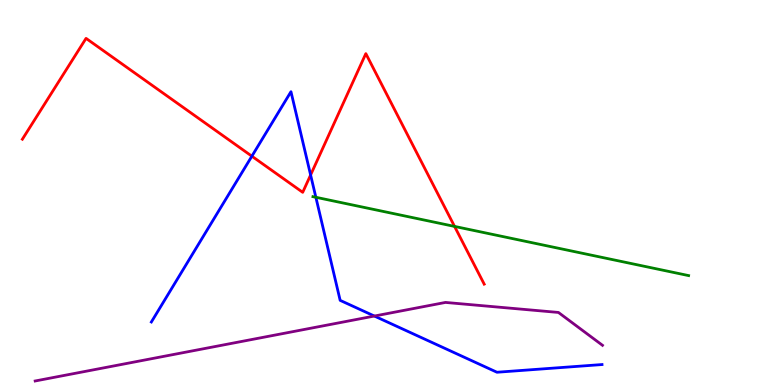[{'lines': ['blue', 'red'], 'intersections': [{'x': 3.25, 'y': 5.94}, {'x': 4.01, 'y': 5.46}]}, {'lines': ['green', 'red'], 'intersections': [{'x': 5.87, 'y': 4.12}]}, {'lines': ['purple', 'red'], 'intersections': []}, {'lines': ['blue', 'green'], 'intersections': [{'x': 4.08, 'y': 4.88}]}, {'lines': ['blue', 'purple'], 'intersections': [{'x': 4.83, 'y': 1.79}]}, {'lines': ['green', 'purple'], 'intersections': []}]